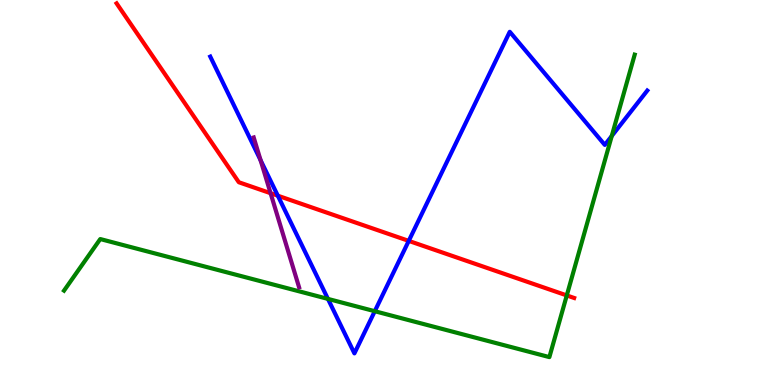[{'lines': ['blue', 'red'], 'intersections': [{'x': 3.58, 'y': 4.92}, {'x': 5.27, 'y': 3.74}]}, {'lines': ['green', 'red'], 'intersections': [{'x': 7.31, 'y': 2.33}]}, {'lines': ['purple', 'red'], 'intersections': [{'x': 3.49, 'y': 4.98}]}, {'lines': ['blue', 'green'], 'intersections': [{'x': 4.23, 'y': 2.24}, {'x': 4.84, 'y': 1.92}, {'x': 7.89, 'y': 6.47}]}, {'lines': ['blue', 'purple'], 'intersections': [{'x': 3.36, 'y': 5.84}]}, {'lines': ['green', 'purple'], 'intersections': []}]